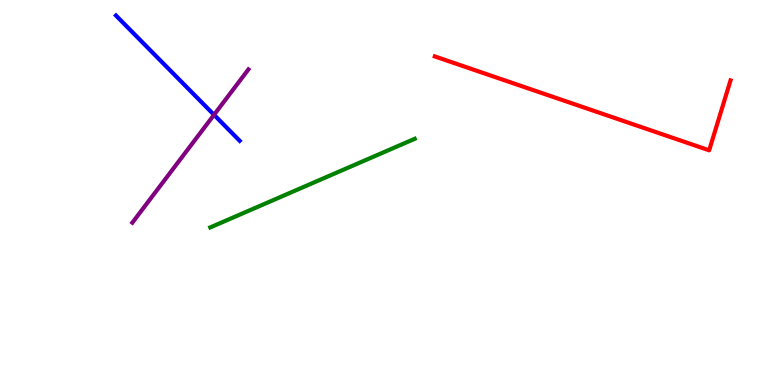[{'lines': ['blue', 'red'], 'intersections': []}, {'lines': ['green', 'red'], 'intersections': []}, {'lines': ['purple', 'red'], 'intersections': []}, {'lines': ['blue', 'green'], 'intersections': []}, {'lines': ['blue', 'purple'], 'intersections': [{'x': 2.76, 'y': 7.02}]}, {'lines': ['green', 'purple'], 'intersections': []}]